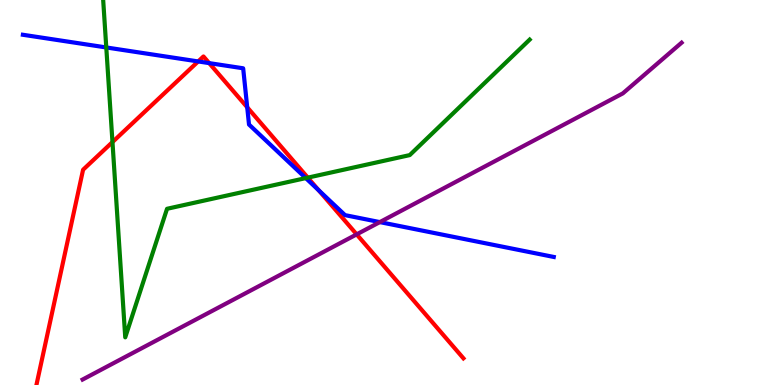[{'lines': ['blue', 'red'], 'intersections': [{'x': 2.56, 'y': 8.4}, {'x': 2.7, 'y': 8.36}, {'x': 3.19, 'y': 7.21}, {'x': 4.11, 'y': 5.06}]}, {'lines': ['green', 'red'], 'intersections': [{'x': 1.45, 'y': 6.31}, {'x': 3.97, 'y': 5.39}]}, {'lines': ['purple', 'red'], 'intersections': [{'x': 4.6, 'y': 3.91}]}, {'lines': ['blue', 'green'], 'intersections': [{'x': 1.37, 'y': 8.77}, {'x': 3.95, 'y': 5.37}]}, {'lines': ['blue', 'purple'], 'intersections': [{'x': 4.9, 'y': 4.23}]}, {'lines': ['green', 'purple'], 'intersections': []}]